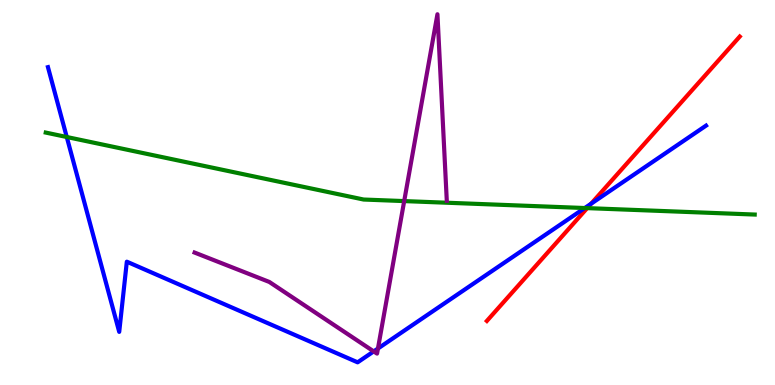[{'lines': ['blue', 'red'], 'intersections': [{'x': 7.63, 'y': 4.71}]}, {'lines': ['green', 'red'], 'intersections': [{'x': 7.58, 'y': 4.59}]}, {'lines': ['purple', 'red'], 'intersections': []}, {'lines': ['blue', 'green'], 'intersections': [{'x': 0.861, 'y': 6.44}, {'x': 7.55, 'y': 4.6}]}, {'lines': ['blue', 'purple'], 'intersections': [{'x': 4.82, 'y': 0.873}, {'x': 4.88, 'y': 0.948}]}, {'lines': ['green', 'purple'], 'intersections': [{'x': 5.22, 'y': 4.78}]}]